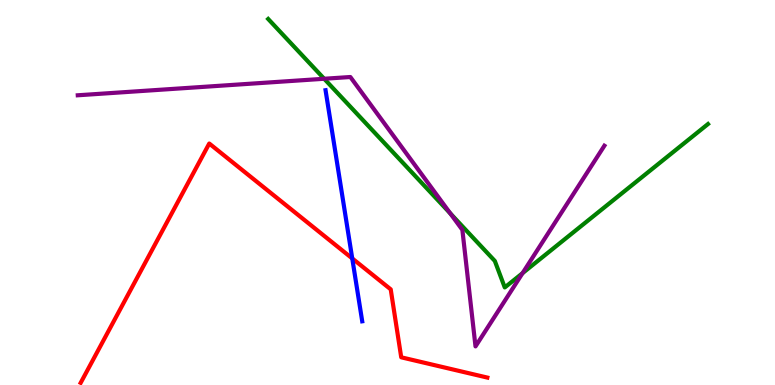[{'lines': ['blue', 'red'], 'intersections': [{'x': 4.55, 'y': 3.29}]}, {'lines': ['green', 'red'], 'intersections': []}, {'lines': ['purple', 'red'], 'intersections': []}, {'lines': ['blue', 'green'], 'intersections': []}, {'lines': ['blue', 'purple'], 'intersections': []}, {'lines': ['green', 'purple'], 'intersections': [{'x': 4.18, 'y': 7.95}, {'x': 5.81, 'y': 4.46}, {'x': 6.74, 'y': 2.91}]}]